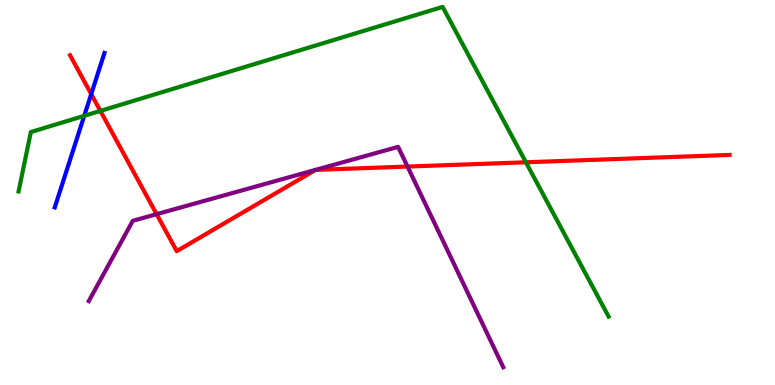[{'lines': ['blue', 'red'], 'intersections': [{'x': 1.18, 'y': 7.56}]}, {'lines': ['green', 'red'], 'intersections': [{'x': 1.3, 'y': 7.12}, {'x': 6.79, 'y': 5.78}]}, {'lines': ['purple', 'red'], 'intersections': [{'x': 2.02, 'y': 4.44}, {'x': 5.26, 'y': 5.67}]}, {'lines': ['blue', 'green'], 'intersections': [{'x': 1.09, 'y': 6.99}]}, {'lines': ['blue', 'purple'], 'intersections': []}, {'lines': ['green', 'purple'], 'intersections': []}]